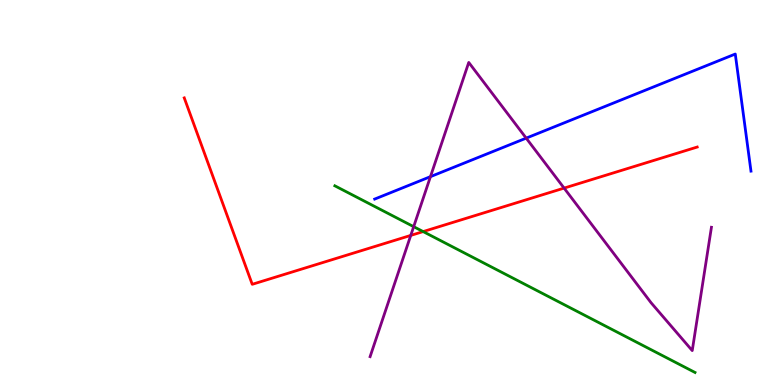[{'lines': ['blue', 'red'], 'intersections': []}, {'lines': ['green', 'red'], 'intersections': [{'x': 5.46, 'y': 3.98}]}, {'lines': ['purple', 'red'], 'intersections': [{'x': 5.3, 'y': 3.89}, {'x': 7.28, 'y': 5.11}]}, {'lines': ['blue', 'green'], 'intersections': []}, {'lines': ['blue', 'purple'], 'intersections': [{'x': 5.55, 'y': 5.41}, {'x': 6.79, 'y': 6.41}]}, {'lines': ['green', 'purple'], 'intersections': [{'x': 5.34, 'y': 4.11}]}]